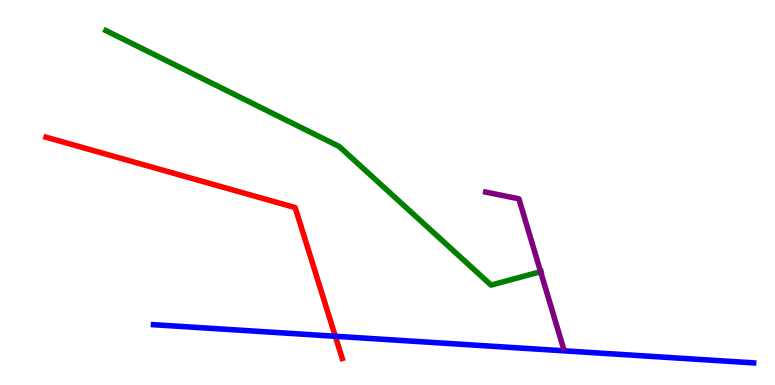[{'lines': ['blue', 'red'], 'intersections': [{'x': 4.33, 'y': 1.27}]}, {'lines': ['green', 'red'], 'intersections': []}, {'lines': ['purple', 'red'], 'intersections': []}, {'lines': ['blue', 'green'], 'intersections': []}, {'lines': ['blue', 'purple'], 'intersections': []}, {'lines': ['green', 'purple'], 'intersections': [{'x': 6.98, 'y': 2.94}]}]